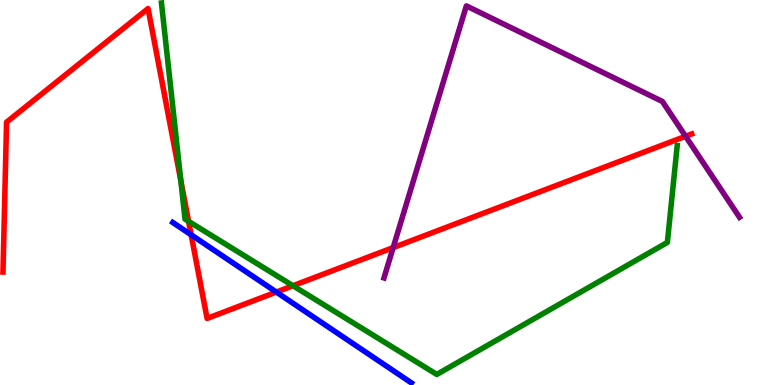[{'lines': ['blue', 'red'], 'intersections': [{'x': 2.47, 'y': 3.9}, {'x': 3.57, 'y': 2.41}]}, {'lines': ['green', 'red'], 'intersections': [{'x': 2.33, 'y': 5.31}, {'x': 2.43, 'y': 4.25}, {'x': 3.78, 'y': 2.58}]}, {'lines': ['purple', 'red'], 'intersections': [{'x': 5.07, 'y': 3.57}, {'x': 8.85, 'y': 6.46}]}, {'lines': ['blue', 'green'], 'intersections': []}, {'lines': ['blue', 'purple'], 'intersections': []}, {'lines': ['green', 'purple'], 'intersections': []}]